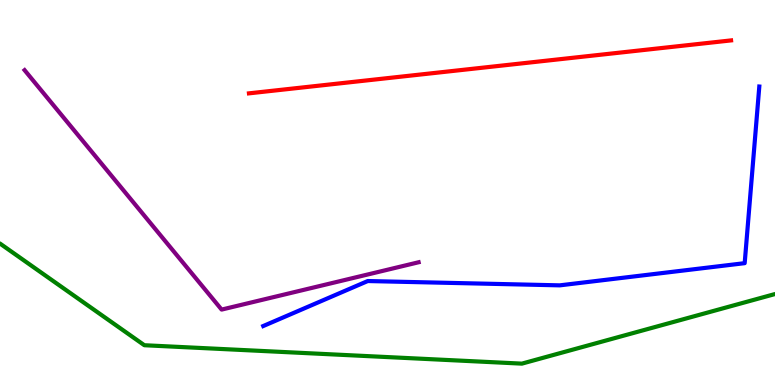[{'lines': ['blue', 'red'], 'intersections': []}, {'lines': ['green', 'red'], 'intersections': []}, {'lines': ['purple', 'red'], 'intersections': []}, {'lines': ['blue', 'green'], 'intersections': []}, {'lines': ['blue', 'purple'], 'intersections': []}, {'lines': ['green', 'purple'], 'intersections': []}]